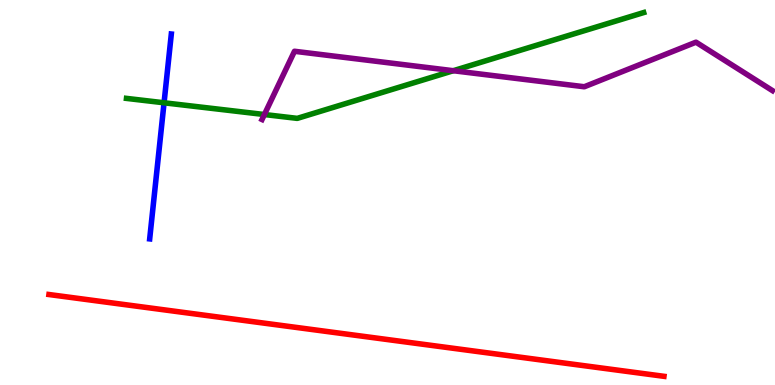[{'lines': ['blue', 'red'], 'intersections': []}, {'lines': ['green', 'red'], 'intersections': []}, {'lines': ['purple', 'red'], 'intersections': []}, {'lines': ['blue', 'green'], 'intersections': [{'x': 2.12, 'y': 7.33}]}, {'lines': ['blue', 'purple'], 'intersections': []}, {'lines': ['green', 'purple'], 'intersections': [{'x': 3.41, 'y': 7.03}, {'x': 5.85, 'y': 8.16}]}]